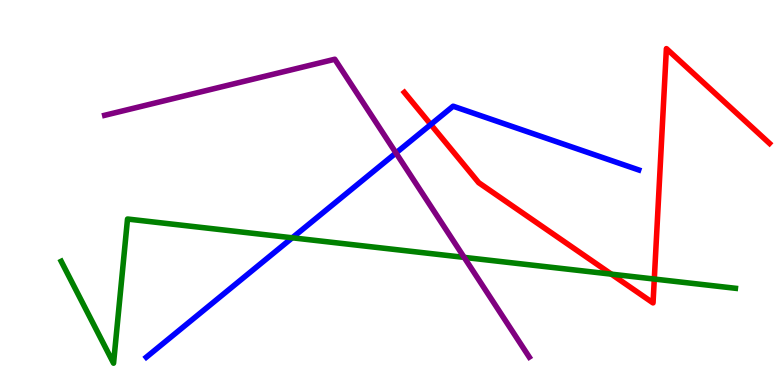[{'lines': ['blue', 'red'], 'intersections': [{'x': 5.56, 'y': 6.77}]}, {'lines': ['green', 'red'], 'intersections': [{'x': 7.89, 'y': 2.88}, {'x': 8.44, 'y': 2.75}]}, {'lines': ['purple', 'red'], 'intersections': []}, {'lines': ['blue', 'green'], 'intersections': [{'x': 3.77, 'y': 3.82}]}, {'lines': ['blue', 'purple'], 'intersections': [{'x': 5.11, 'y': 6.03}]}, {'lines': ['green', 'purple'], 'intersections': [{'x': 5.99, 'y': 3.31}]}]